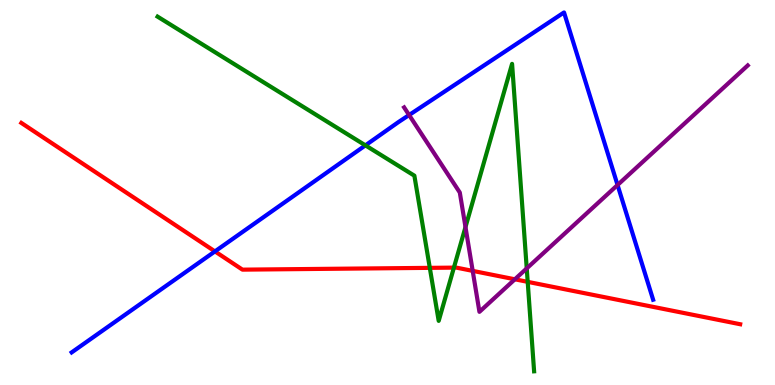[{'lines': ['blue', 'red'], 'intersections': [{'x': 2.77, 'y': 3.47}]}, {'lines': ['green', 'red'], 'intersections': [{'x': 5.55, 'y': 3.04}, {'x': 5.86, 'y': 3.05}, {'x': 6.81, 'y': 2.68}]}, {'lines': ['purple', 'red'], 'intersections': [{'x': 6.1, 'y': 2.96}, {'x': 6.64, 'y': 2.75}]}, {'lines': ['blue', 'green'], 'intersections': [{'x': 4.72, 'y': 6.22}]}, {'lines': ['blue', 'purple'], 'intersections': [{'x': 5.28, 'y': 7.01}, {'x': 7.97, 'y': 5.19}]}, {'lines': ['green', 'purple'], 'intersections': [{'x': 6.01, 'y': 4.1}, {'x': 6.8, 'y': 3.03}]}]